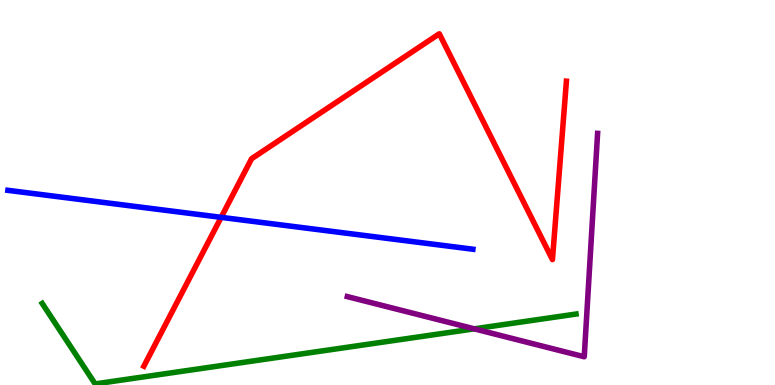[{'lines': ['blue', 'red'], 'intersections': [{'x': 2.85, 'y': 4.35}]}, {'lines': ['green', 'red'], 'intersections': []}, {'lines': ['purple', 'red'], 'intersections': []}, {'lines': ['blue', 'green'], 'intersections': []}, {'lines': ['blue', 'purple'], 'intersections': []}, {'lines': ['green', 'purple'], 'intersections': [{'x': 6.12, 'y': 1.46}]}]